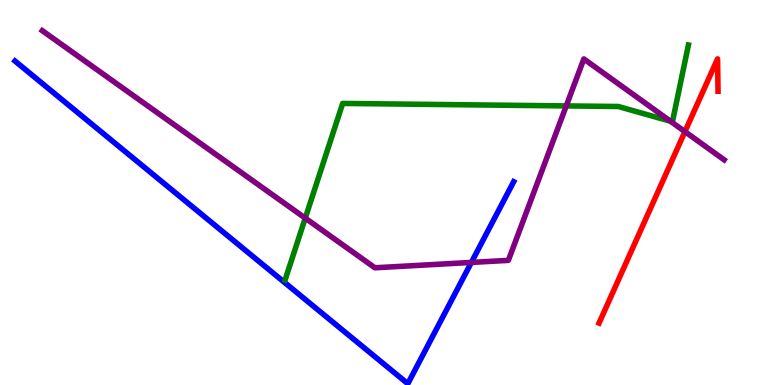[{'lines': ['blue', 'red'], 'intersections': []}, {'lines': ['green', 'red'], 'intersections': []}, {'lines': ['purple', 'red'], 'intersections': [{'x': 8.84, 'y': 6.58}]}, {'lines': ['blue', 'green'], 'intersections': []}, {'lines': ['blue', 'purple'], 'intersections': [{'x': 6.08, 'y': 3.18}]}, {'lines': ['green', 'purple'], 'intersections': [{'x': 3.94, 'y': 4.33}, {'x': 7.31, 'y': 7.25}, {'x': 8.65, 'y': 6.85}]}]